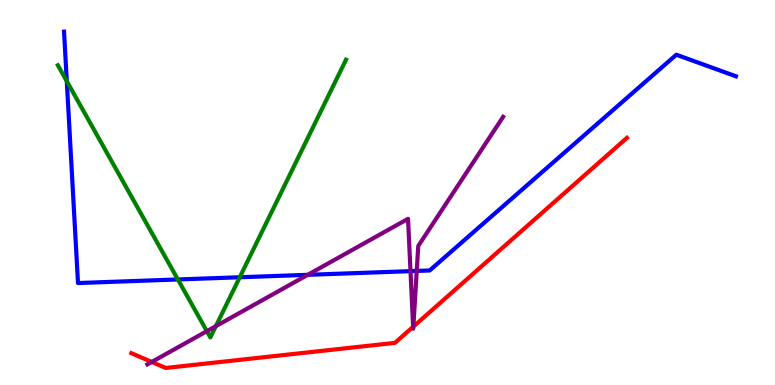[{'lines': ['blue', 'red'], 'intersections': []}, {'lines': ['green', 'red'], 'intersections': []}, {'lines': ['purple', 'red'], 'intersections': [{'x': 1.96, 'y': 0.598}, {'x': 5.33, 'y': 1.51}, {'x': 5.33, 'y': 1.52}]}, {'lines': ['blue', 'green'], 'intersections': [{'x': 0.862, 'y': 7.89}, {'x': 2.3, 'y': 2.74}, {'x': 3.09, 'y': 2.8}]}, {'lines': ['blue', 'purple'], 'intersections': [{'x': 3.97, 'y': 2.86}, {'x': 5.3, 'y': 2.96}, {'x': 5.38, 'y': 2.96}]}, {'lines': ['green', 'purple'], 'intersections': [{'x': 2.67, 'y': 1.4}, {'x': 2.79, 'y': 1.53}]}]